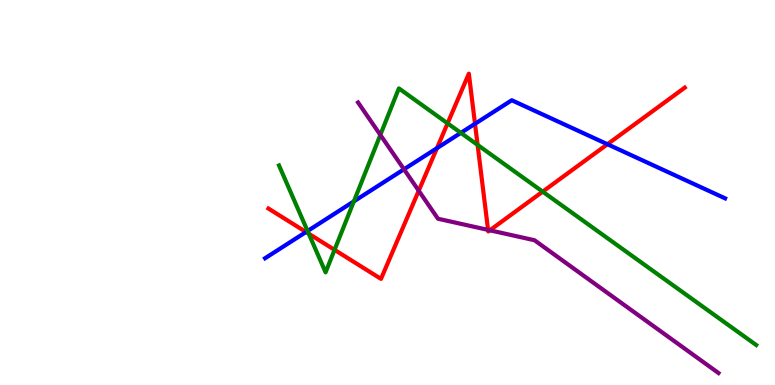[{'lines': ['blue', 'red'], 'intersections': [{'x': 3.95, 'y': 3.97}, {'x': 5.64, 'y': 6.15}, {'x': 6.13, 'y': 6.78}, {'x': 7.84, 'y': 6.25}]}, {'lines': ['green', 'red'], 'intersections': [{'x': 3.98, 'y': 3.93}, {'x': 4.32, 'y': 3.51}, {'x': 5.78, 'y': 6.8}, {'x': 6.16, 'y': 6.24}, {'x': 7.0, 'y': 5.02}]}, {'lines': ['purple', 'red'], 'intersections': [{'x': 5.4, 'y': 5.05}, {'x': 6.3, 'y': 4.03}, {'x': 6.32, 'y': 4.02}]}, {'lines': ['blue', 'green'], 'intersections': [{'x': 3.97, 'y': 4.0}, {'x': 4.57, 'y': 4.77}, {'x': 5.95, 'y': 6.55}]}, {'lines': ['blue', 'purple'], 'intersections': [{'x': 5.21, 'y': 5.6}]}, {'lines': ['green', 'purple'], 'intersections': [{'x': 4.91, 'y': 6.5}]}]